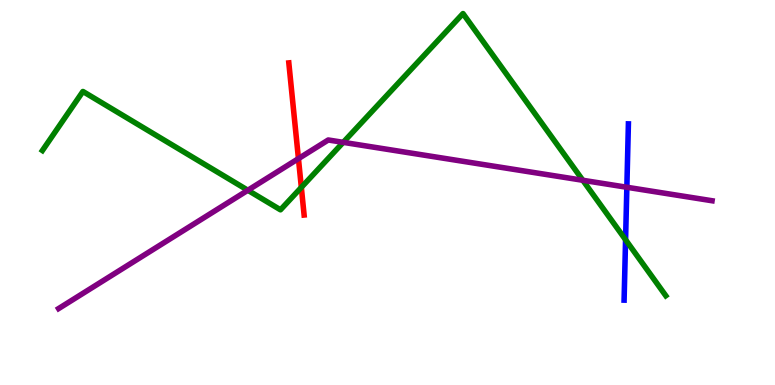[{'lines': ['blue', 'red'], 'intersections': []}, {'lines': ['green', 'red'], 'intersections': [{'x': 3.89, 'y': 5.13}]}, {'lines': ['purple', 'red'], 'intersections': [{'x': 3.85, 'y': 5.88}]}, {'lines': ['blue', 'green'], 'intersections': [{'x': 8.07, 'y': 3.77}]}, {'lines': ['blue', 'purple'], 'intersections': [{'x': 8.09, 'y': 5.14}]}, {'lines': ['green', 'purple'], 'intersections': [{'x': 3.2, 'y': 5.06}, {'x': 4.43, 'y': 6.3}, {'x': 7.52, 'y': 5.32}]}]